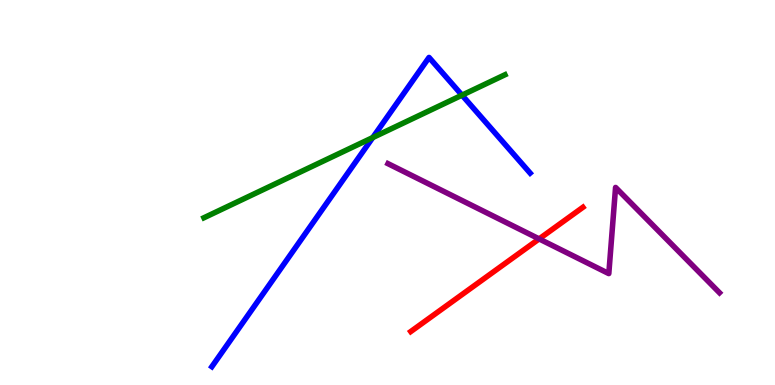[{'lines': ['blue', 'red'], 'intersections': []}, {'lines': ['green', 'red'], 'intersections': []}, {'lines': ['purple', 'red'], 'intersections': [{'x': 6.96, 'y': 3.79}]}, {'lines': ['blue', 'green'], 'intersections': [{'x': 4.81, 'y': 6.43}, {'x': 5.96, 'y': 7.53}]}, {'lines': ['blue', 'purple'], 'intersections': []}, {'lines': ['green', 'purple'], 'intersections': []}]